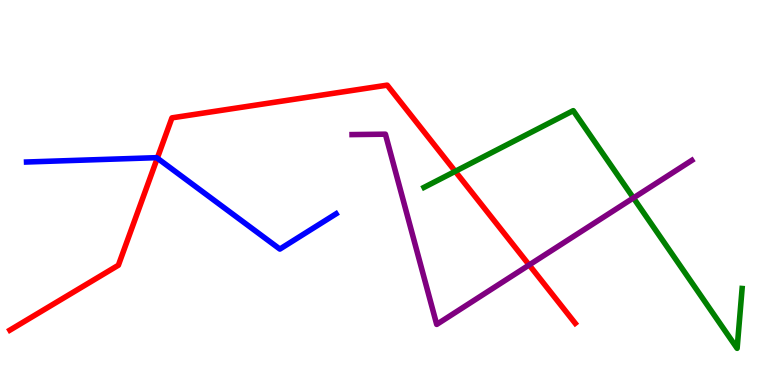[{'lines': ['blue', 'red'], 'intersections': [{'x': 2.03, 'y': 5.89}]}, {'lines': ['green', 'red'], 'intersections': [{'x': 5.87, 'y': 5.55}]}, {'lines': ['purple', 'red'], 'intersections': [{'x': 6.83, 'y': 3.12}]}, {'lines': ['blue', 'green'], 'intersections': []}, {'lines': ['blue', 'purple'], 'intersections': []}, {'lines': ['green', 'purple'], 'intersections': [{'x': 8.17, 'y': 4.86}]}]